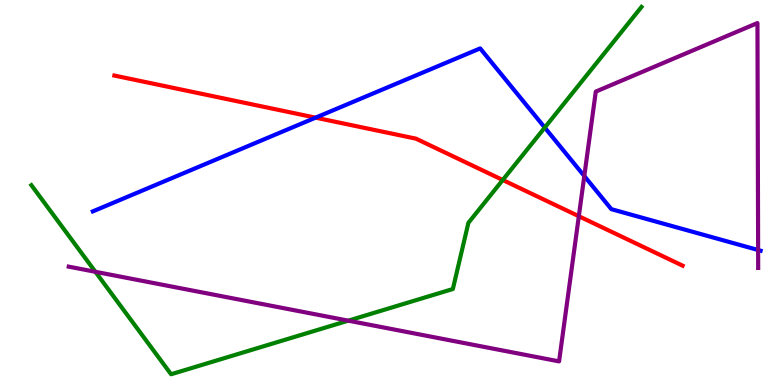[{'lines': ['blue', 'red'], 'intersections': [{'x': 4.07, 'y': 6.94}]}, {'lines': ['green', 'red'], 'intersections': [{'x': 6.49, 'y': 5.32}]}, {'lines': ['purple', 'red'], 'intersections': [{'x': 7.47, 'y': 4.38}]}, {'lines': ['blue', 'green'], 'intersections': [{'x': 7.03, 'y': 6.69}]}, {'lines': ['blue', 'purple'], 'intersections': [{'x': 7.54, 'y': 5.43}, {'x': 9.78, 'y': 3.51}]}, {'lines': ['green', 'purple'], 'intersections': [{'x': 1.23, 'y': 2.94}, {'x': 4.49, 'y': 1.67}]}]